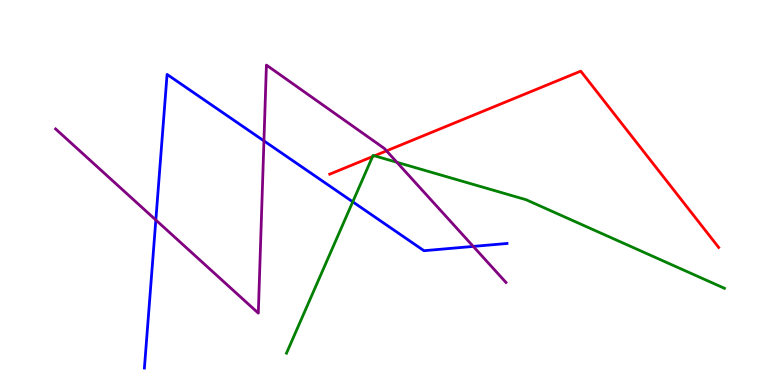[{'lines': ['blue', 'red'], 'intersections': []}, {'lines': ['green', 'red'], 'intersections': [{'x': 4.81, 'y': 5.93}, {'x': 4.83, 'y': 5.95}]}, {'lines': ['purple', 'red'], 'intersections': [{'x': 4.99, 'y': 6.08}]}, {'lines': ['blue', 'green'], 'intersections': [{'x': 4.55, 'y': 4.76}]}, {'lines': ['blue', 'purple'], 'intersections': [{'x': 2.01, 'y': 4.29}, {'x': 3.41, 'y': 6.34}, {'x': 6.11, 'y': 3.6}]}, {'lines': ['green', 'purple'], 'intersections': [{'x': 5.12, 'y': 5.78}]}]